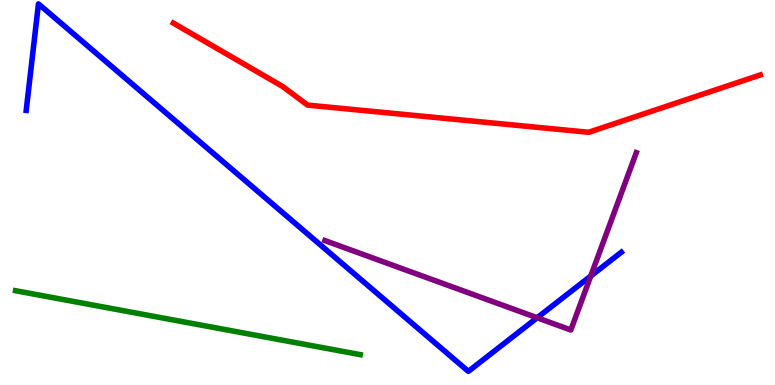[{'lines': ['blue', 'red'], 'intersections': []}, {'lines': ['green', 'red'], 'intersections': []}, {'lines': ['purple', 'red'], 'intersections': []}, {'lines': ['blue', 'green'], 'intersections': []}, {'lines': ['blue', 'purple'], 'intersections': [{'x': 6.93, 'y': 1.75}, {'x': 7.62, 'y': 2.83}]}, {'lines': ['green', 'purple'], 'intersections': []}]